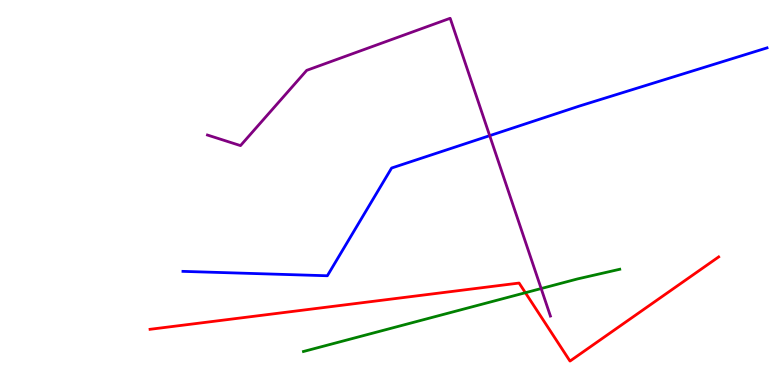[{'lines': ['blue', 'red'], 'intersections': []}, {'lines': ['green', 'red'], 'intersections': [{'x': 6.78, 'y': 2.4}]}, {'lines': ['purple', 'red'], 'intersections': []}, {'lines': ['blue', 'green'], 'intersections': []}, {'lines': ['blue', 'purple'], 'intersections': [{'x': 6.32, 'y': 6.48}]}, {'lines': ['green', 'purple'], 'intersections': [{'x': 6.98, 'y': 2.51}]}]